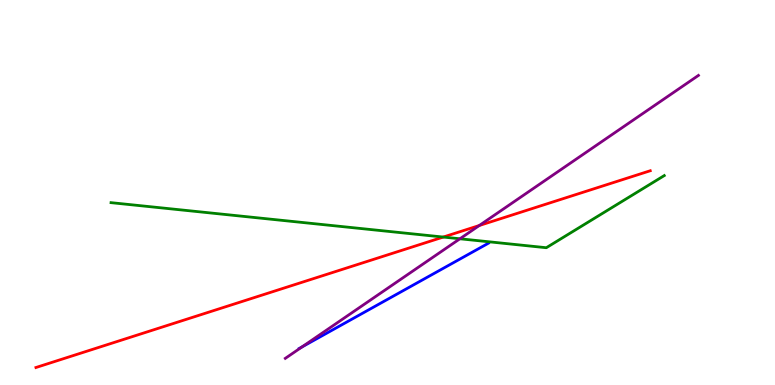[{'lines': ['blue', 'red'], 'intersections': []}, {'lines': ['green', 'red'], 'intersections': [{'x': 5.72, 'y': 3.84}]}, {'lines': ['purple', 'red'], 'intersections': [{'x': 6.18, 'y': 4.14}]}, {'lines': ['blue', 'green'], 'intersections': []}, {'lines': ['blue', 'purple'], 'intersections': [{'x': 3.9, 'y': 0.988}]}, {'lines': ['green', 'purple'], 'intersections': [{'x': 5.93, 'y': 3.8}]}]